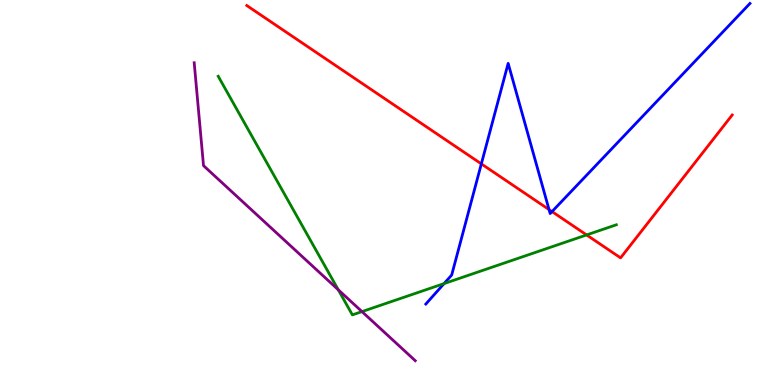[{'lines': ['blue', 'red'], 'intersections': [{'x': 6.21, 'y': 5.74}, {'x': 7.08, 'y': 4.56}, {'x': 7.12, 'y': 4.5}]}, {'lines': ['green', 'red'], 'intersections': [{'x': 7.57, 'y': 3.9}]}, {'lines': ['purple', 'red'], 'intersections': []}, {'lines': ['blue', 'green'], 'intersections': [{'x': 5.73, 'y': 2.63}]}, {'lines': ['blue', 'purple'], 'intersections': []}, {'lines': ['green', 'purple'], 'intersections': [{'x': 4.36, 'y': 2.47}, {'x': 4.67, 'y': 1.91}]}]